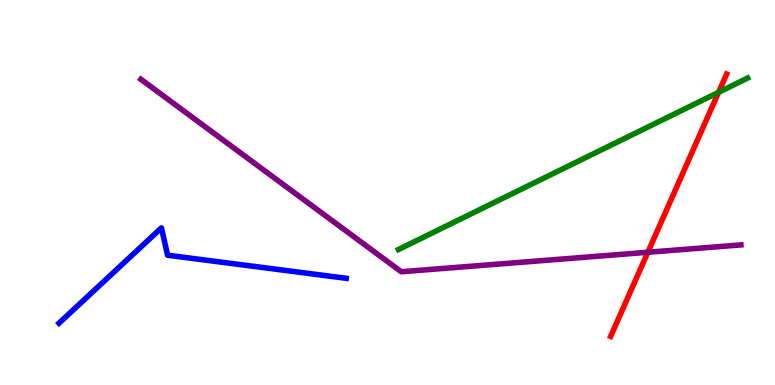[{'lines': ['blue', 'red'], 'intersections': []}, {'lines': ['green', 'red'], 'intersections': [{'x': 9.27, 'y': 7.6}]}, {'lines': ['purple', 'red'], 'intersections': [{'x': 8.36, 'y': 3.45}]}, {'lines': ['blue', 'green'], 'intersections': []}, {'lines': ['blue', 'purple'], 'intersections': []}, {'lines': ['green', 'purple'], 'intersections': []}]